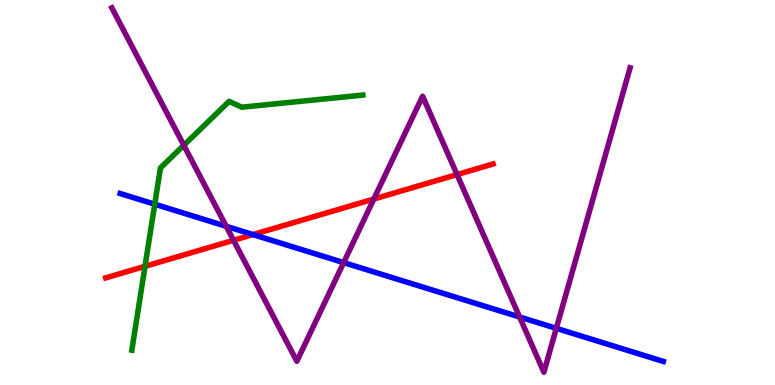[{'lines': ['blue', 'red'], 'intersections': [{'x': 3.26, 'y': 3.91}]}, {'lines': ['green', 'red'], 'intersections': [{'x': 1.87, 'y': 3.08}]}, {'lines': ['purple', 'red'], 'intersections': [{'x': 3.01, 'y': 3.76}, {'x': 4.82, 'y': 4.83}, {'x': 5.9, 'y': 5.47}]}, {'lines': ['blue', 'green'], 'intersections': [{'x': 2.0, 'y': 4.7}]}, {'lines': ['blue', 'purple'], 'intersections': [{'x': 2.92, 'y': 4.12}, {'x': 4.43, 'y': 3.18}, {'x': 6.7, 'y': 1.77}, {'x': 7.18, 'y': 1.47}]}, {'lines': ['green', 'purple'], 'intersections': [{'x': 2.37, 'y': 6.23}]}]